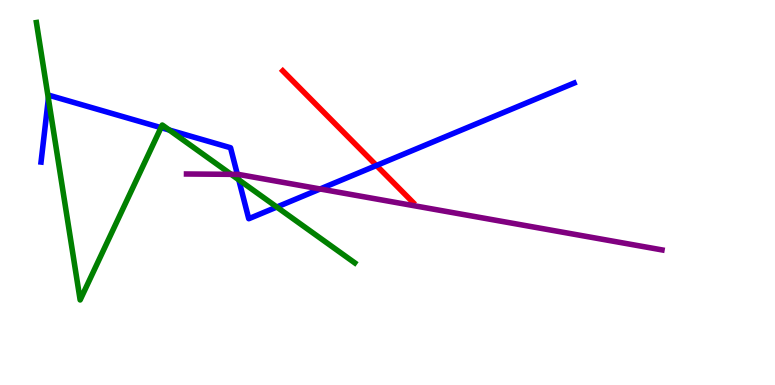[{'lines': ['blue', 'red'], 'intersections': [{'x': 4.86, 'y': 5.7}]}, {'lines': ['green', 'red'], 'intersections': []}, {'lines': ['purple', 'red'], 'intersections': []}, {'lines': ['blue', 'green'], 'intersections': [{'x': 0.624, 'y': 7.44}, {'x': 2.08, 'y': 6.68}, {'x': 2.18, 'y': 6.62}, {'x': 3.08, 'y': 5.33}, {'x': 3.57, 'y': 4.62}]}, {'lines': ['blue', 'purple'], 'intersections': [{'x': 3.06, 'y': 5.47}, {'x': 4.13, 'y': 5.09}]}, {'lines': ['green', 'purple'], 'intersections': [{'x': 2.98, 'y': 5.47}]}]